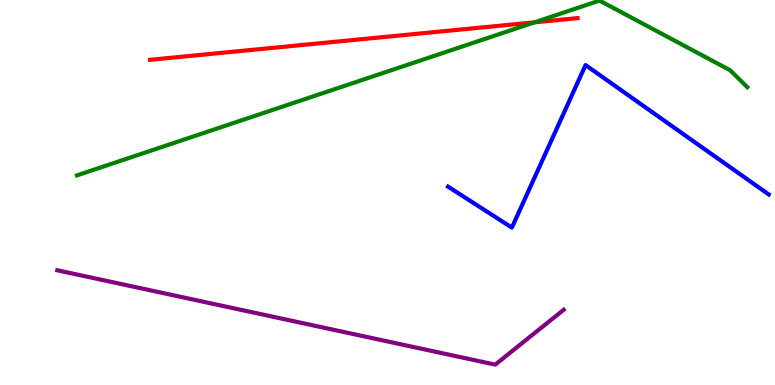[{'lines': ['blue', 'red'], 'intersections': []}, {'lines': ['green', 'red'], 'intersections': [{'x': 6.9, 'y': 9.42}]}, {'lines': ['purple', 'red'], 'intersections': []}, {'lines': ['blue', 'green'], 'intersections': []}, {'lines': ['blue', 'purple'], 'intersections': []}, {'lines': ['green', 'purple'], 'intersections': []}]